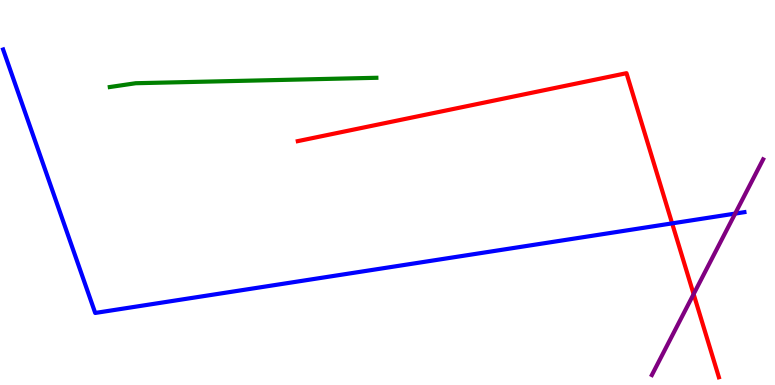[{'lines': ['blue', 'red'], 'intersections': [{'x': 8.67, 'y': 4.2}]}, {'lines': ['green', 'red'], 'intersections': []}, {'lines': ['purple', 'red'], 'intersections': [{'x': 8.95, 'y': 2.36}]}, {'lines': ['blue', 'green'], 'intersections': []}, {'lines': ['blue', 'purple'], 'intersections': [{'x': 9.49, 'y': 4.45}]}, {'lines': ['green', 'purple'], 'intersections': []}]